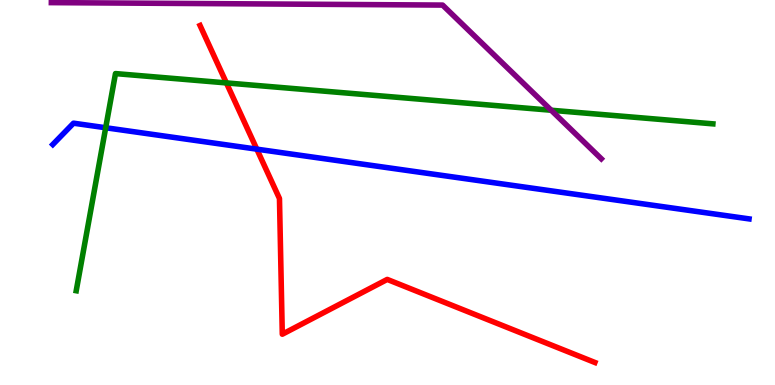[{'lines': ['blue', 'red'], 'intersections': [{'x': 3.31, 'y': 6.13}]}, {'lines': ['green', 'red'], 'intersections': [{'x': 2.92, 'y': 7.85}]}, {'lines': ['purple', 'red'], 'intersections': []}, {'lines': ['blue', 'green'], 'intersections': [{'x': 1.36, 'y': 6.68}]}, {'lines': ['blue', 'purple'], 'intersections': []}, {'lines': ['green', 'purple'], 'intersections': [{'x': 7.11, 'y': 7.14}]}]